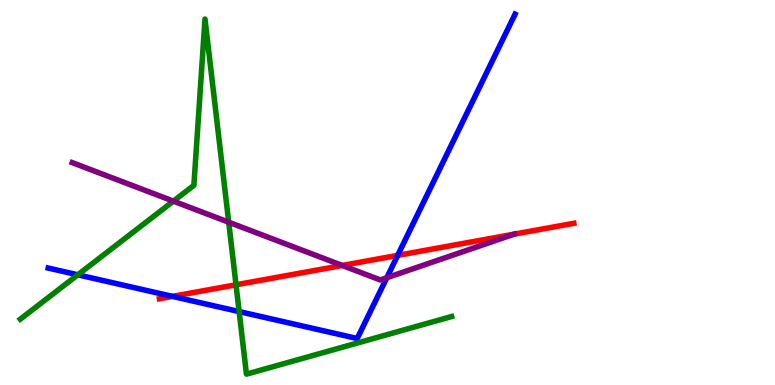[{'lines': ['blue', 'red'], 'intersections': [{'x': 2.22, 'y': 2.3}, {'x': 5.13, 'y': 3.37}]}, {'lines': ['green', 'red'], 'intersections': [{'x': 3.05, 'y': 2.6}]}, {'lines': ['purple', 'red'], 'intersections': [{'x': 4.42, 'y': 3.1}, {'x': 6.63, 'y': 3.92}]}, {'lines': ['blue', 'green'], 'intersections': [{'x': 1.0, 'y': 2.86}, {'x': 3.09, 'y': 1.91}]}, {'lines': ['blue', 'purple'], 'intersections': [{'x': 4.99, 'y': 2.79}]}, {'lines': ['green', 'purple'], 'intersections': [{'x': 2.24, 'y': 4.78}, {'x': 2.95, 'y': 4.23}]}]